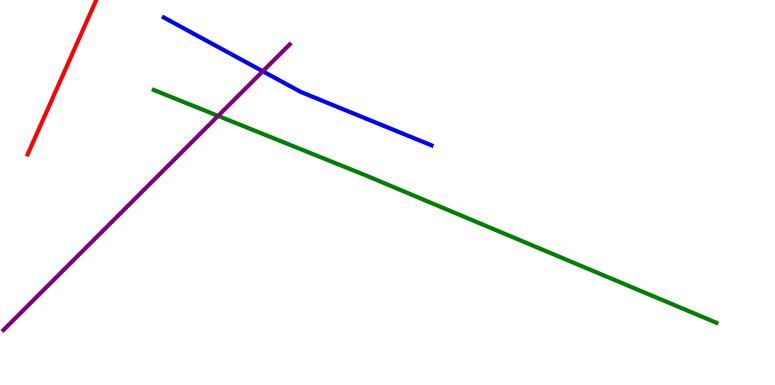[{'lines': ['blue', 'red'], 'intersections': []}, {'lines': ['green', 'red'], 'intersections': []}, {'lines': ['purple', 'red'], 'intersections': []}, {'lines': ['blue', 'green'], 'intersections': []}, {'lines': ['blue', 'purple'], 'intersections': [{'x': 3.39, 'y': 8.15}]}, {'lines': ['green', 'purple'], 'intersections': [{'x': 2.81, 'y': 6.99}]}]